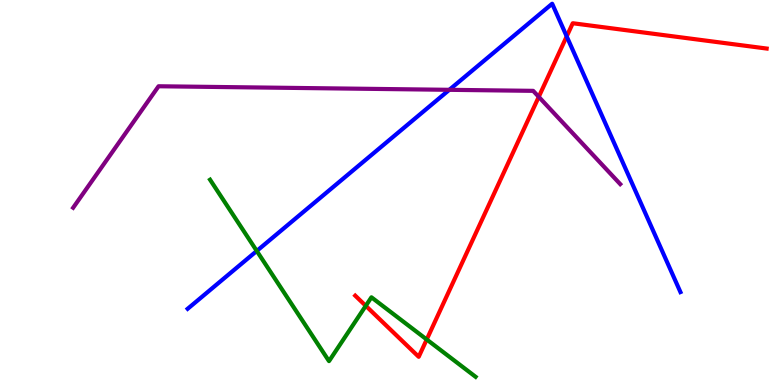[{'lines': ['blue', 'red'], 'intersections': [{'x': 7.31, 'y': 9.06}]}, {'lines': ['green', 'red'], 'intersections': [{'x': 4.72, 'y': 2.06}, {'x': 5.51, 'y': 1.18}]}, {'lines': ['purple', 'red'], 'intersections': [{'x': 6.95, 'y': 7.48}]}, {'lines': ['blue', 'green'], 'intersections': [{'x': 3.31, 'y': 3.48}]}, {'lines': ['blue', 'purple'], 'intersections': [{'x': 5.8, 'y': 7.67}]}, {'lines': ['green', 'purple'], 'intersections': []}]